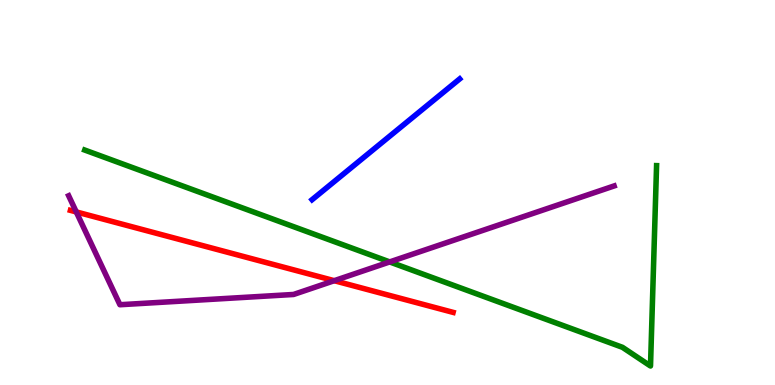[{'lines': ['blue', 'red'], 'intersections': []}, {'lines': ['green', 'red'], 'intersections': []}, {'lines': ['purple', 'red'], 'intersections': [{'x': 0.984, 'y': 4.5}, {'x': 4.31, 'y': 2.71}]}, {'lines': ['blue', 'green'], 'intersections': []}, {'lines': ['blue', 'purple'], 'intersections': []}, {'lines': ['green', 'purple'], 'intersections': [{'x': 5.03, 'y': 3.2}]}]